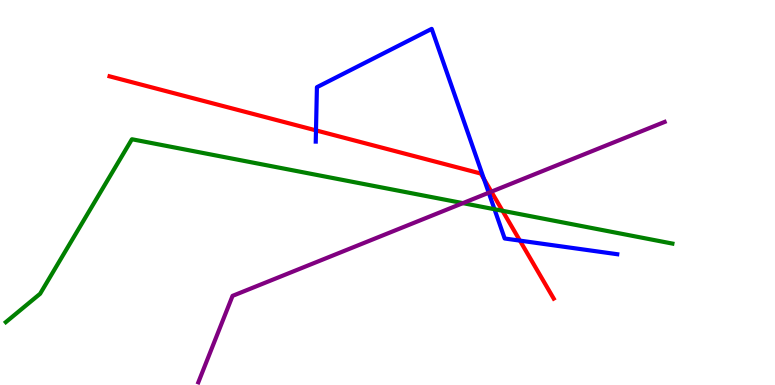[{'lines': ['blue', 'red'], 'intersections': [{'x': 4.08, 'y': 6.61}, {'x': 6.24, 'y': 5.35}, {'x': 6.71, 'y': 3.75}]}, {'lines': ['green', 'red'], 'intersections': [{'x': 6.48, 'y': 4.53}]}, {'lines': ['purple', 'red'], 'intersections': [{'x': 6.34, 'y': 5.02}]}, {'lines': ['blue', 'green'], 'intersections': [{'x': 6.38, 'y': 4.57}]}, {'lines': ['blue', 'purple'], 'intersections': [{'x': 6.31, 'y': 4.99}]}, {'lines': ['green', 'purple'], 'intersections': [{'x': 5.97, 'y': 4.72}]}]